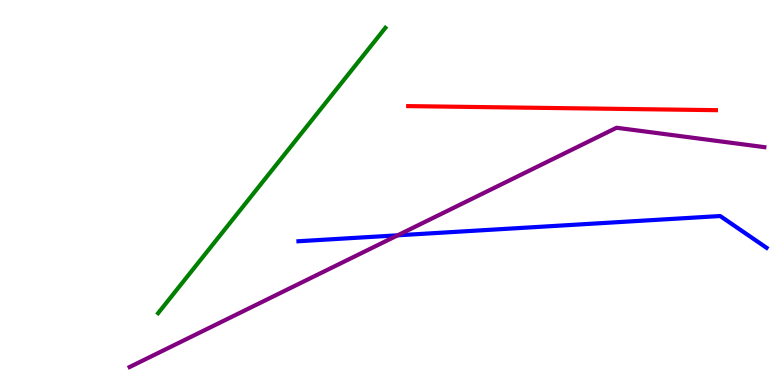[{'lines': ['blue', 'red'], 'intersections': []}, {'lines': ['green', 'red'], 'intersections': []}, {'lines': ['purple', 'red'], 'intersections': []}, {'lines': ['blue', 'green'], 'intersections': []}, {'lines': ['blue', 'purple'], 'intersections': [{'x': 5.13, 'y': 3.89}]}, {'lines': ['green', 'purple'], 'intersections': []}]